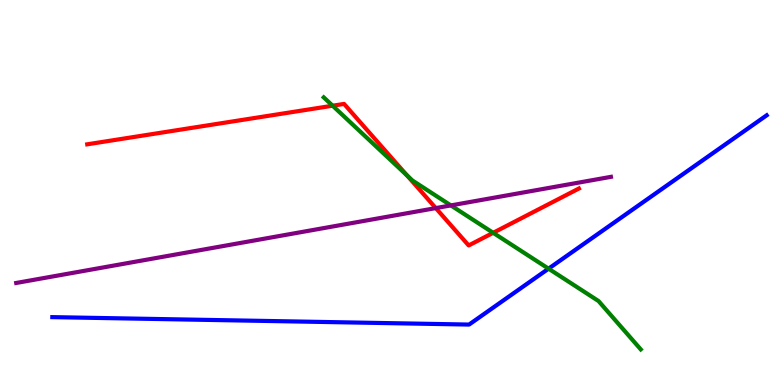[{'lines': ['blue', 'red'], 'intersections': []}, {'lines': ['green', 'red'], 'intersections': [{'x': 4.29, 'y': 7.25}, {'x': 5.25, 'y': 5.44}, {'x': 6.36, 'y': 3.95}]}, {'lines': ['purple', 'red'], 'intersections': [{'x': 5.62, 'y': 4.59}]}, {'lines': ['blue', 'green'], 'intersections': [{'x': 7.08, 'y': 3.02}]}, {'lines': ['blue', 'purple'], 'intersections': []}, {'lines': ['green', 'purple'], 'intersections': [{'x': 5.82, 'y': 4.66}]}]